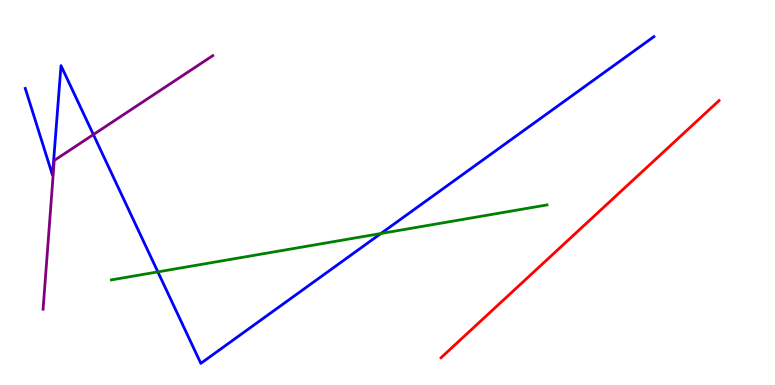[{'lines': ['blue', 'red'], 'intersections': []}, {'lines': ['green', 'red'], 'intersections': []}, {'lines': ['purple', 'red'], 'intersections': []}, {'lines': ['blue', 'green'], 'intersections': [{'x': 2.04, 'y': 2.94}, {'x': 4.92, 'y': 3.93}]}, {'lines': ['blue', 'purple'], 'intersections': [{'x': 1.2, 'y': 6.5}]}, {'lines': ['green', 'purple'], 'intersections': []}]